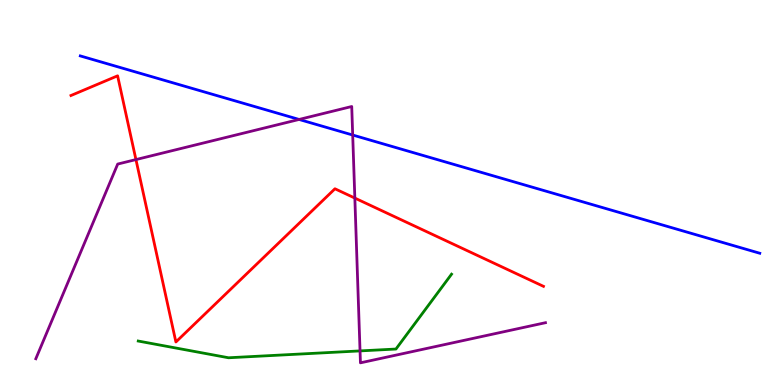[{'lines': ['blue', 'red'], 'intersections': []}, {'lines': ['green', 'red'], 'intersections': []}, {'lines': ['purple', 'red'], 'intersections': [{'x': 1.75, 'y': 5.86}, {'x': 4.58, 'y': 4.86}]}, {'lines': ['blue', 'green'], 'intersections': []}, {'lines': ['blue', 'purple'], 'intersections': [{'x': 3.86, 'y': 6.9}, {'x': 4.55, 'y': 6.49}]}, {'lines': ['green', 'purple'], 'intersections': [{'x': 4.65, 'y': 0.885}]}]